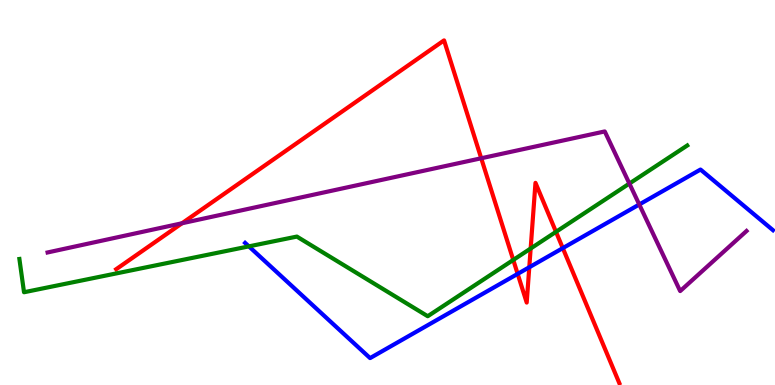[{'lines': ['blue', 'red'], 'intersections': [{'x': 6.68, 'y': 2.89}, {'x': 6.83, 'y': 3.06}, {'x': 7.26, 'y': 3.56}]}, {'lines': ['green', 'red'], 'intersections': [{'x': 6.62, 'y': 3.25}, {'x': 6.85, 'y': 3.55}, {'x': 7.17, 'y': 3.98}]}, {'lines': ['purple', 'red'], 'intersections': [{'x': 2.35, 'y': 4.2}, {'x': 6.21, 'y': 5.89}]}, {'lines': ['blue', 'green'], 'intersections': [{'x': 3.21, 'y': 3.6}]}, {'lines': ['blue', 'purple'], 'intersections': [{'x': 8.25, 'y': 4.69}]}, {'lines': ['green', 'purple'], 'intersections': [{'x': 8.12, 'y': 5.23}]}]